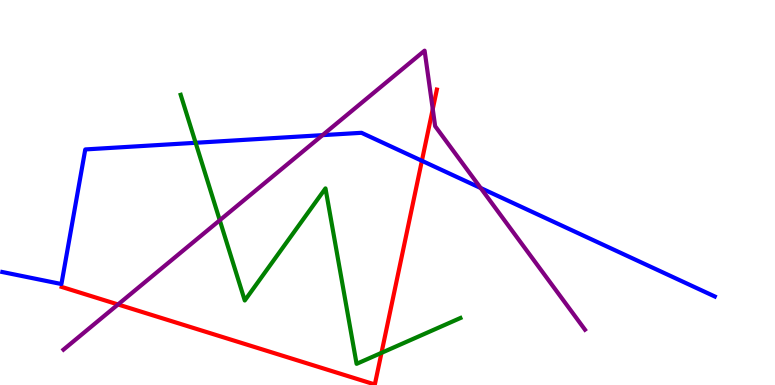[{'lines': ['blue', 'red'], 'intersections': [{'x': 5.44, 'y': 5.82}]}, {'lines': ['green', 'red'], 'intersections': [{'x': 4.92, 'y': 0.835}]}, {'lines': ['purple', 'red'], 'intersections': [{'x': 1.52, 'y': 2.09}, {'x': 5.58, 'y': 7.17}]}, {'lines': ['blue', 'green'], 'intersections': [{'x': 2.52, 'y': 6.29}]}, {'lines': ['blue', 'purple'], 'intersections': [{'x': 4.16, 'y': 6.49}, {'x': 6.2, 'y': 5.12}]}, {'lines': ['green', 'purple'], 'intersections': [{'x': 2.84, 'y': 4.28}]}]